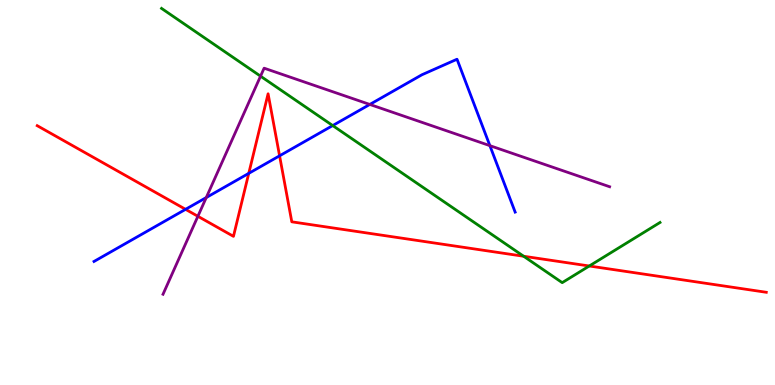[{'lines': ['blue', 'red'], 'intersections': [{'x': 2.39, 'y': 4.56}, {'x': 3.21, 'y': 5.5}, {'x': 3.61, 'y': 5.95}]}, {'lines': ['green', 'red'], 'intersections': [{'x': 6.76, 'y': 3.34}, {'x': 7.6, 'y': 3.09}]}, {'lines': ['purple', 'red'], 'intersections': [{'x': 2.55, 'y': 4.38}]}, {'lines': ['blue', 'green'], 'intersections': [{'x': 4.29, 'y': 6.74}]}, {'lines': ['blue', 'purple'], 'intersections': [{'x': 2.66, 'y': 4.87}, {'x': 4.77, 'y': 7.29}, {'x': 6.32, 'y': 6.22}]}, {'lines': ['green', 'purple'], 'intersections': [{'x': 3.36, 'y': 8.02}]}]